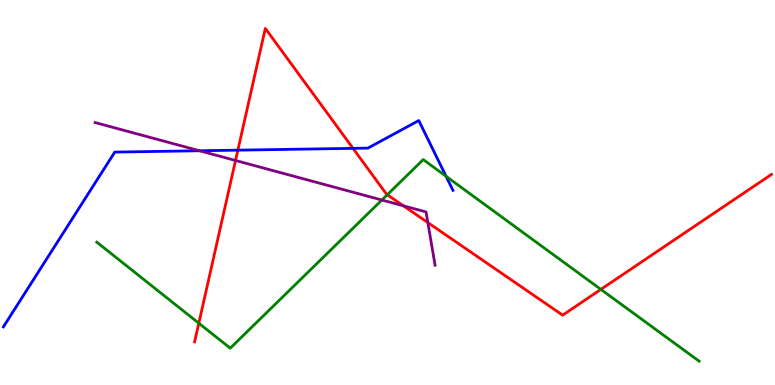[{'lines': ['blue', 'red'], 'intersections': [{'x': 3.07, 'y': 6.1}, {'x': 4.55, 'y': 6.15}]}, {'lines': ['green', 'red'], 'intersections': [{'x': 2.57, 'y': 1.6}, {'x': 5.0, 'y': 4.94}, {'x': 7.75, 'y': 2.48}]}, {'lines': ['purple', 'red'], 'intersections': [{'x': 3.04, 'y': 5.83}, {'x': 5.21, 'y': 4.65}, {'x': 5.52, 'y': 4.22}]}, {'lines': ['blue', 'green'], 'intersections': [{'x': 5.76, 'y': 5.42}]}, {'lines': ['blue', 'purple'], 'intersections': [{'x': 2.57, 'y': 6.08}]}, {'lines': ['green', 'purple'], 'intersections': [{'x': 4.93, 'y': 4.8}]}]